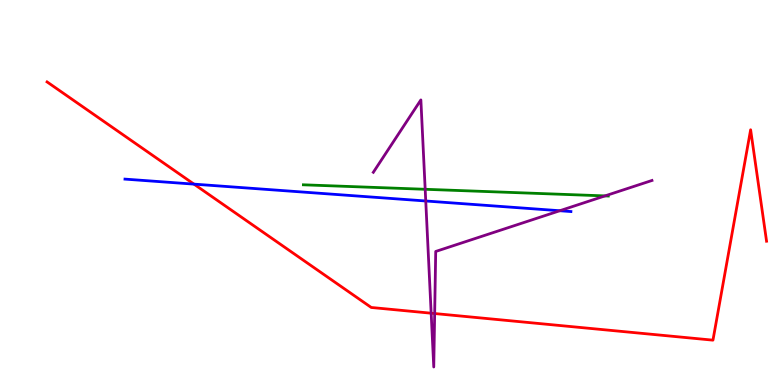[{'lines': ['blue', 'red'], 'intersections': [{'x': 2.5, 'y': 5.22}]}, {'lines': ['green', 'red'], 'intersections': []}, {'lines': ['purple', 'red'], 'intersections': [{'x': 5.56, 'y': 1.86}, {'x': 5.61, 'y': 1.86}]}, {'lines': ['blue', 'green'], 'intersections': []}, {'lines': ['blue', 'purple'], 'intersections': [{'x': 5.49, 'y': 4.78}, {'x': 7.22, 'y': 4.53}]}, {'lines': ['green', 'purple'], 'intersections': [{'x': 5.49, 'y': 5.08}, {'x': 7.81, 'y': 4.91}]}]